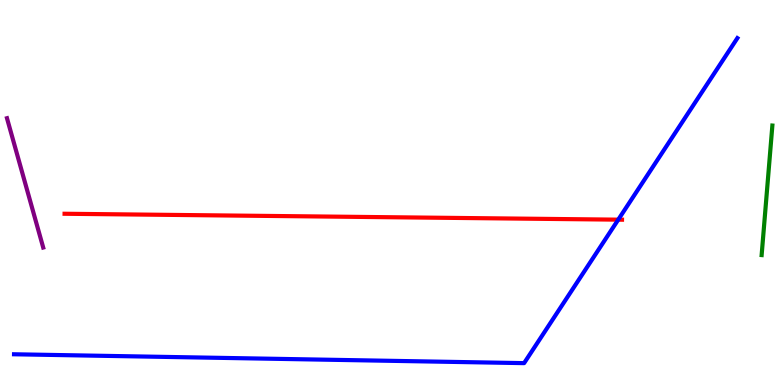[{'lines': ['blue', 'red'], 'intersections': [{'x': 7.98, 'y': 4.29}]}, {'lines': ['green', 'red'], 'intersections': []}, {'lines': ['purple', 'red'], 'intersections': []}, {'lines': ['blue', 'green'], 'intersections': []}, {'lines': ['blue', 'purple'], 'intersections': []}, {'lines': ['green', 'purple'], 'intersections': []}]